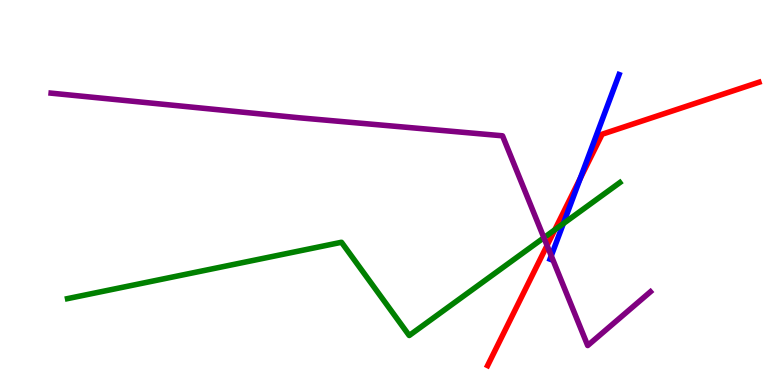[{'lines': ['blue', 'red'], 'intersections': [{'x': 7.49, 'y': 5.37}]}, {'lines': ['green', 'red'], 'intersections': [{'x': 7.16, 'y': 4.03}]}, {'lines': ['purple', 'red'], 'intersections': [{'x': 7.06, 'y': 3.62}]}, {'lines': ['blue', 'green'], 'intersections': [{'x': 7.27, 'y': 4.19}]}, {'lines': ['blue', 'purple'], 'intersections': [{'x': 7.11, 'y': 3.35}]}, {'lines': ['green', 'purple'], 'intersections': [{'x': 7.02, 'y': 3.83}]}]